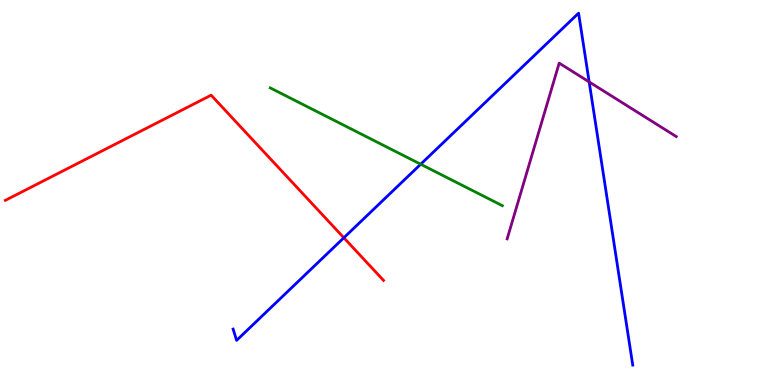[{'lines': ['blue', 'red'], 'intersections': [{'x': 4.44, 'y': 3.82}]}, {'lines': ['green', 'red'], 'intersections': []}, {'lines': ['purple', 'red'], 'intersections': []}, {'lines': ['blue', 'green'], 'intersections': [{'x': 5.43, 'y': 5.73}]}, {'lines': ['blue', 'purple'], 'intersections': [{'x': 7.6, 'y': 7.87}]}, {'lines': ['green', 'purple'], 'intersections': []}]